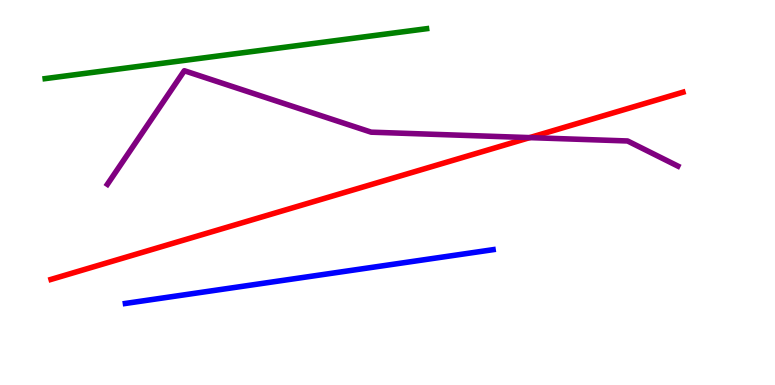[{'lines': ['blue', 'red'], 'intersections': []}, {'lines': ['green', 'red'], 'intersections': []}, {'lines': ['purple', 'red'], 'intersections': [{'x': 6.83, 'y': 6.43}]}, {'lines': ['blue', 'green'], 'intersections': []}, {'lines': ['blue', 'purple'], 'intersections': []}, {'lines': ['green', 'purple'], 'intersections': []}]